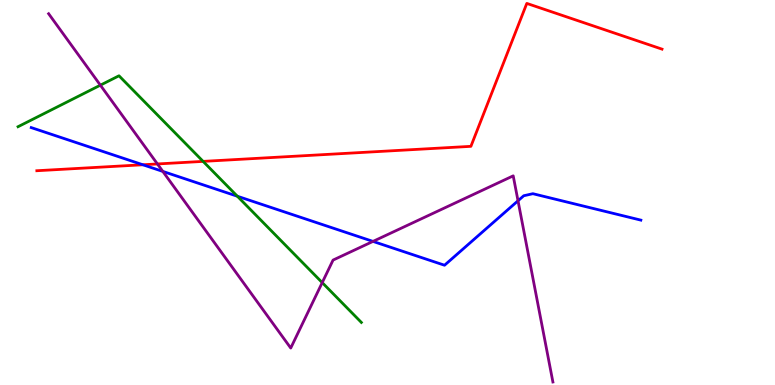[{'lines': ['blue', 'red'], 'intersections': [{'x': 1.84, 'y': 5.72}]}, {'lines': ['green', 'red'], 'intersections': [{'x': 2.62, 'y': 5.81}]}, {'lines': ['purple', 'red'], 'intersections': [{'x': 2.03, 'y': 5.74}]}, {'lines': ['blue', 'green'], 'intersections': [{'x': 3.06, 'y': 4.9}]}, {'lines': ['blue', 'purple'], 'intersections': [{'x': 2.1, 'y': 5.55}, {'x': 4.81, 'y': 3.73}, {'x': 6.68, 'y': 4.78}]}, {'lines': ['green', 'purple'], 'intersections': [{'x': 1.3, 'y': 7.79}, {'x': 4.16, 'y': 2.66}]}]